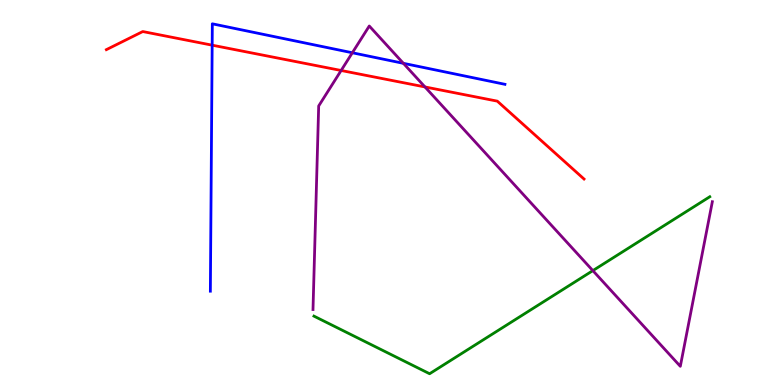[{'lines': ['blue', 'red'], 'intersections': [{'x': 2.74, 'y': 8.83}]}, {'lines': ['green', 'red'], 'intersections': []}, {'lines': ['purple', 'red'], 'intersections': [{'x': 4.4, 'y': 8.17}, {'x': 5.48, 'y': 7.74}]}, {'lines': ['blue', 'green'], 'intersections': []}, {'lines': ['blue', 'purple'], 'intersections': [{'x': 4.55, 'y': 8.63}, {'x': 5.2, 'y': 8.36}]}, {'lines': ['green', 'purple'], 'intersections': [{'x': 7.65, 'y': 2.97}]}]